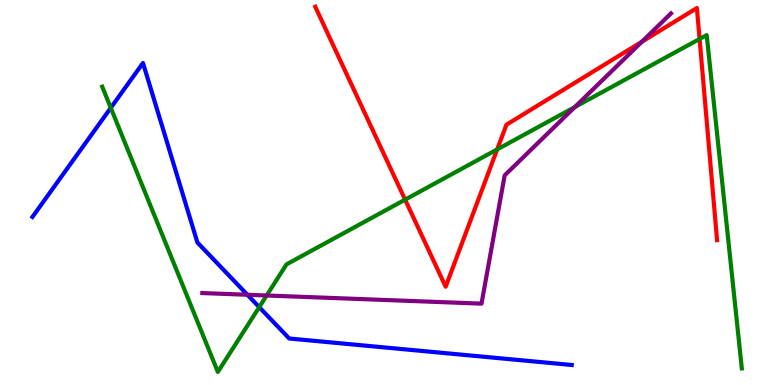[{'lines': ['blue', 'red'], 'intersections': []}, {'lines': ['green', 'red'], 'intersections': [{'x': 5.23, 'y': 4.81}, {'x': 6.42, 'y': 6.12}, {'x': 9.03, 'y': 8.99}]}, {'lines': ['purple', 'red'], 'intersections': [{'x': 8.28, 'y': 8.92}]}, {'lines': ['blue', 'green'], 'intersections': [{'x': 1.43, 'y': 7.2}, {'x': 3.34, 'y': 2.02}]}, {'lines': ['blue', 'purple'], 'intersections': [{'x': 3.19, 'y': 2.34}]}, {'lines': ['green', 'purple'], 'intersections': [{'x': 3.44, 'y': 2.32}, {'x': 7.42, 'y': 7.22}]}]